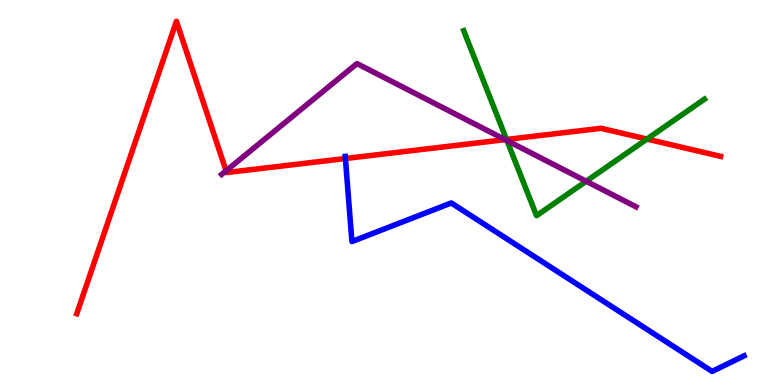[{'lines': ['blue', 'red'], 'intersections': [{'x': 4.46, 'y': 5.88}]}, {'lines': ['green', 'red'], 'intersections': [{'x': 6.54, 'y': 6.38}, {'x': 8.35, 'y': 6.39}]}, {'lines': ['purple', 'red'], 'intersections': [{'x': 2.92, 'y': 5.56}, {'x': 6.52, 'y': 6.37}]}, {'lines': ['blue', 'green'], 'intersections': []}, {'lines': ['blue', 'purple'], 'intersections': []}, {'lines': ['green', 'purple'], 'intersections': [{'x': 6.54, 'y': 6.35}, {'x': 7.56, 'y': 5.29}]}]